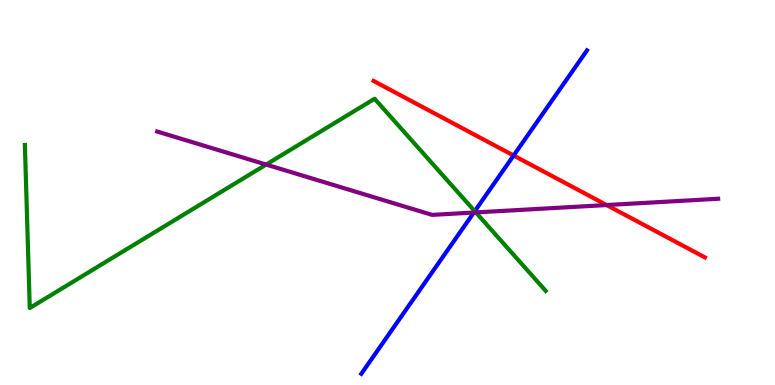[{'lines': ['blue', 'red'], 'intersections': [{'x': 6.63, 'y': 5.96}]}, {'lines': ['green', 'red'], 'intersections': []}, {'lines': ['purple', 'red'], 'intersections': [{'x': 7.83, 'y': 4.67}]}, {'lines': ['blue', 'green'], 'intersections': [{'x': 6.13, 'y': 4.51}]}, {'lines': ['blue', 'purple'], 'intersections': [{'x': 6.11, 'y': 4.48}]}, {'lines': ['green', 'purple'], 'intersections': [{'x': 3.43, 'y': 5.73}, {'x': 6.14, 'y': 4.48}]}]